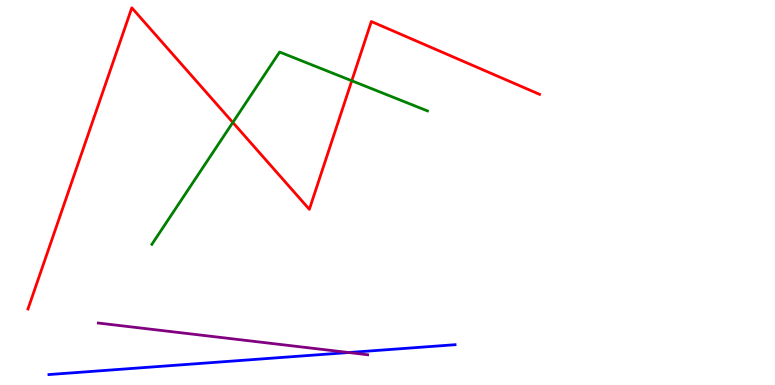[{'lines': ['blue', 'red'], 'intersections': []}, {'lines': ['green', 'red'], 'intersections': [{'x': 3.0, 'y': 6.82}, {'x': 4.54, 'y': 7.9}]}, {'lines': ['purple', 'red'], 'intersections': []}, {'lines': ['blue', 'green'], 'intersections': []}, {'lines': ['blue', 'purple'], 'intersections': [{'x': 4.5, 'y': 0.844}]}, {'lines': ['green', 'purple'], 'intersections': []}]